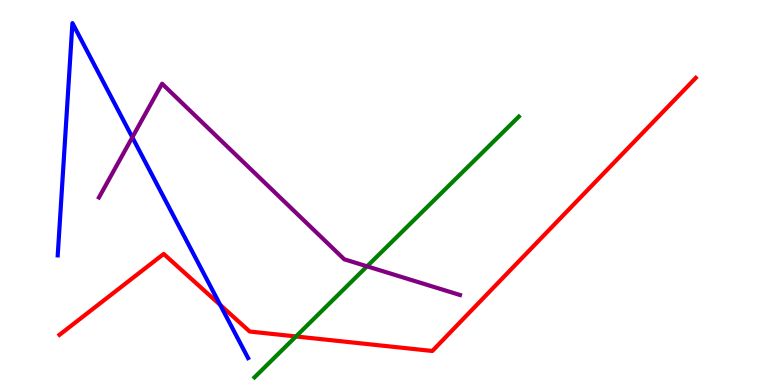[{'lines': ['blue', 'red'], 'intersections': [{'x': 2.84, 'y': 2.08}]}, {'lines': ['green', 'red'], 'intersections': [{'x': 3.82, 'y': 1.26}]}, {'lines': ['purple', 'red'], 'intersections': []}, {'lines': ['blue', 'green'], 'intersections': []}, {'lines': ['blue', 'purple'], 'intersections': [{'x': 1.71, 'y': 6.43}]}, {'lines': ['green', 'purple'], 'intersections': [{'x': 4.74, 'y': 3.08}]}]